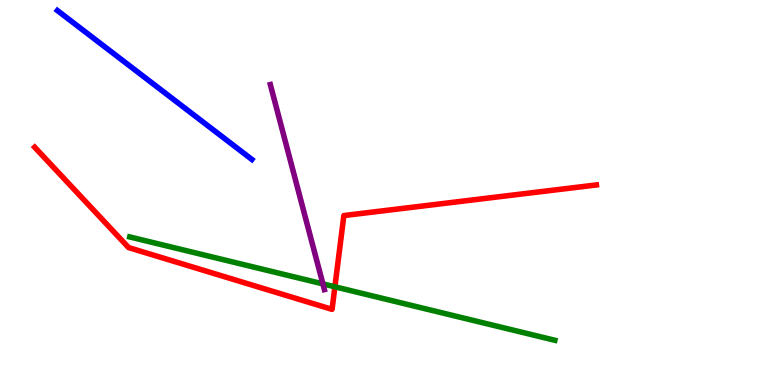[{'lines': ['blue', 'red'], 'intersections': []}, {'lines': ['green', 'red'], 'intersections': [{'x': 4.32, 'y': 2.55}]}, {'lines': ['purple', 'red'], 'intersections': []}, {'lines': ['blue', 'green'], 'intersections': []}, {'lines': ['blue', 'purple'], 'intersections': []}, {'lines': ['green', 'purple'], 'intersections': [{'x': 4.17, 'y': 2.63}]}]